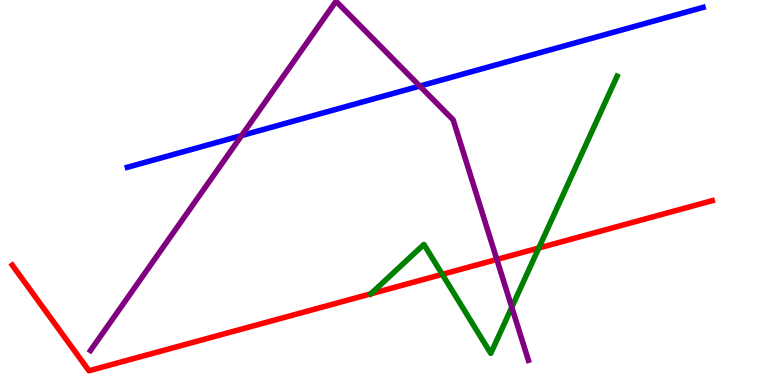[{'lines': ['blue', 'red'], 'intersections': []}, {'lines': ['green', 'red'], 'intersections': [{'x': 5.71, 'y': 2.87}, {'x': 6.95, 'y': 3.56}]}, {'lines': ['purple', 'red'], 'intersections': [{'x': 6.41, 'y': 3.26}]}, {'lines': ['blue', 'green'], 'intersections': []}, {'lines': ['blue', 'purple'], 'intersections': [{'x': 3.12, 'y': 6.48}, {'x': 5.42, 'y': 7.76}]}, {'lines': ['green', 'purple'], 'intersections': [{'x': 6.6, 'y': 2.02}]}]